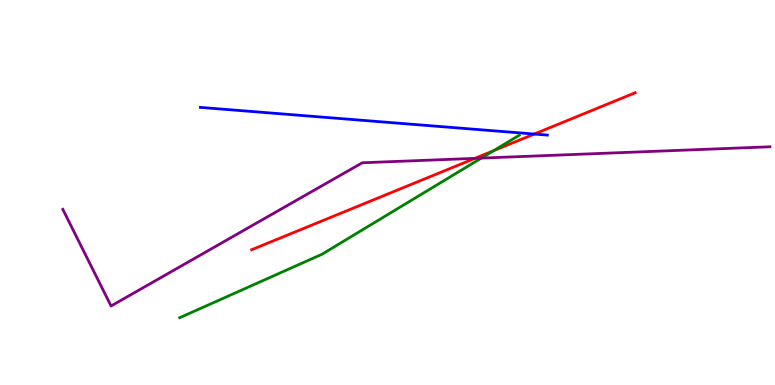[{'lines': ['blue', 'red'], 'intersections': [{'x': 6.89, 'y': 6.52}]}, {'lines': ['green', 'red'], 'intersections': [{'x': 6.37, 'y': 6.09}]}, {'lines': ['purple', 'red'], 'intersections': [{'x': 6.13, 'y': 5.89}]}, {'lines': ['blue', 'green'], 'intersections': []}, {'lines': ['blue', 'purple'], 'intersections': []}, {'lines': ['green', 'purple'], 'intersections': [{'x': 6.21, 'y': 5.89}]}]